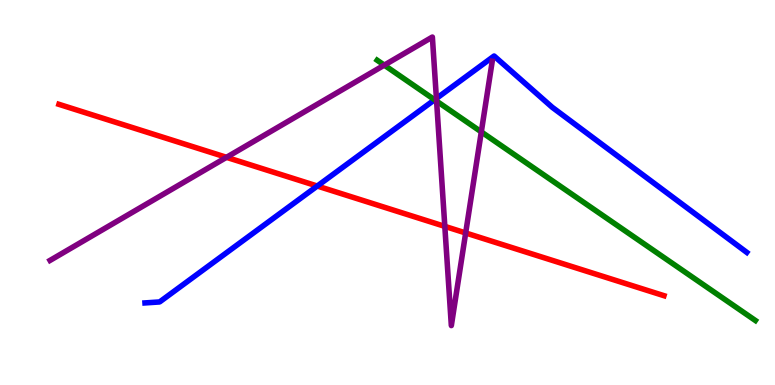[{'lines': ['blue', 'red'], 'intersections': [{'x': 4.09, 'y': 5.17}]}, {'lines': ['green', 'red'], 'intersections': []}, {'lines': ['purple', 'red'], 'intersections': [{'x': 2.92, 'y': 5.91}, {'x': 5.74, 'y': 4.12}, {'x': 6.01, 'y': 3.95}]}, {'lines': ['blue', 'green'], 'intersections': [{'x': 5.61, 'y': 7.41}]}, {'lines': ['blue', 'purple'], 'intersections': [{'x': 5.63, 'y': 7.44}]}, {'lines': ['green', 'purple'], 'intersections': [{'x': 4.96, 'y': 8.31}, {'x': 5.63, 'y': 7.37}, {'x': 6.21, 'y': 6.57}]}]